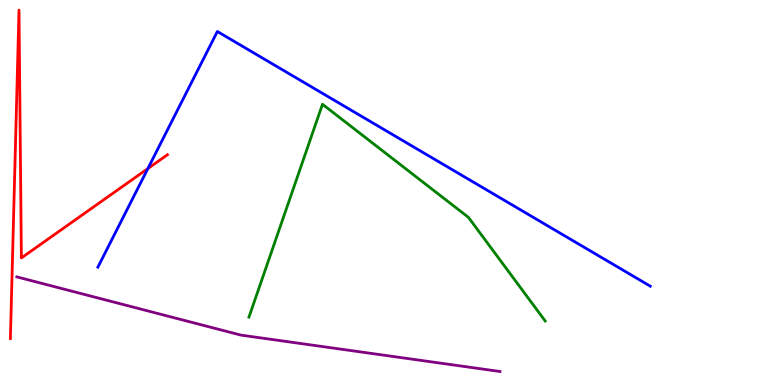[{'lines': ['blue', 'red'], 'intersections': [{'x': 1.91, 'y': 5.62}]}, {'lines': ['green', 'red'], 'intersections': []}, {'lines': ['purple', 'red'], 'intersections': []}, {'lines': ['blue', 'green'], 'intersections': []}, {'lines': ['blue', 'purple'], 'intersections': []}, {'lines': ['green', 'purple'], 'intersections': []}]